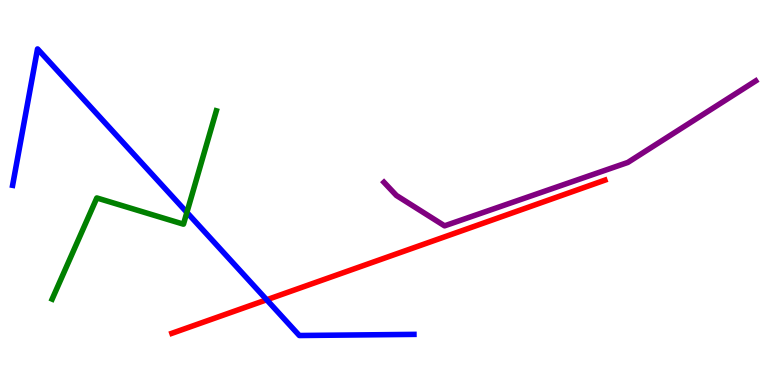[{'lines': ['blue', 'red'], 'intersections': [{'x': 3.44, 'y': 2.21}]}, {'lines': ['green', 'red'], 'intersections': []}, {'lines': ['purple', 'red'], 'intersections': []}, {'lines': ['blue', 'green'], 'intersections': [{'x': 2.41, 'y': 4.48}]}, {'lines': ['blue', 'purple'], 'intersections': []}, {'lines': ['green', 'purple'], 'intersections': []}]